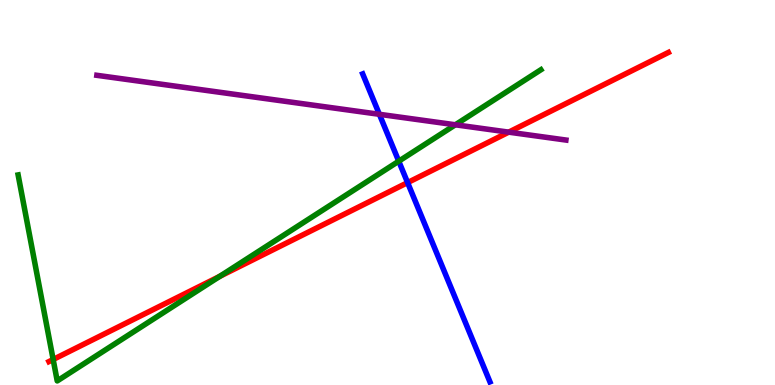[{'lines': ['blue', 'red'], 'intersections': [{'x': 5.26, 'y': 5.26}]}, {'lines': ['green', 'red'], 'intersections': [{'x': 0.686, 'y': 0.663}, {'x': 2.84, 'y': 2.82}]}, {'lines': ['purple', 'red'], 'intersections': [{'x': 6.56, 'y': 6.57}]}, {'lines': ['blue', 'green'], 'intersections': [{'x': 5.15, 'y': 5.81}]}, {'lines': ['blue', 'purple'], 'intersections': [{'x': 4.9, 'y': 7.03}]}, {'lines': ['green', 'purple'], 'intersections': [{'x': 5.88, 'y': 6.76}]}]